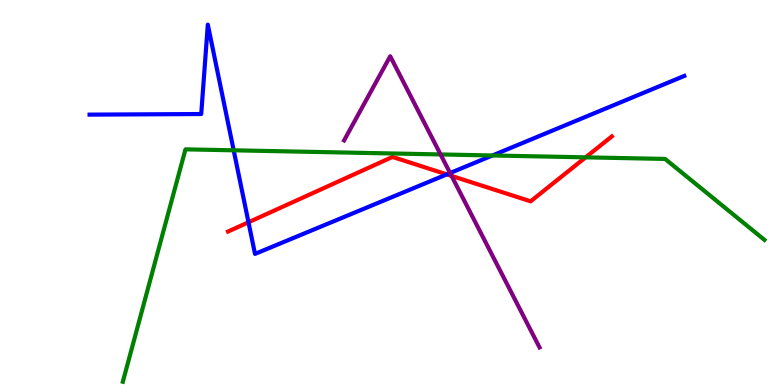[{'lines': ['blue', 'red'], 'intersections': [{'x': 3.21, 'y': 4.23}, {'x': 5.77, 'y': 5.47}]}, {'lines': ['green', 'red'], 'intersections': [{'x': 7.56, 'y': 5.91}]}, {'lines': ['purple', 'red'], 'intersections': [{'x': 5.83, 'y': 5.43}]}, {'lines': ['blue', 'green'], 'intersections': [{'x': 3.02, 'y': 6.1}, {'x': 6.35, 'y': 5.96}]}, {'lines': ['blue', 'purple'], 'intersections': [{'x': 5.81, 'y': 5.51}]}, {'lines': ['green', 'purple'], 'intersections': [{'x': 5.68, 'y': 5.99}]}]